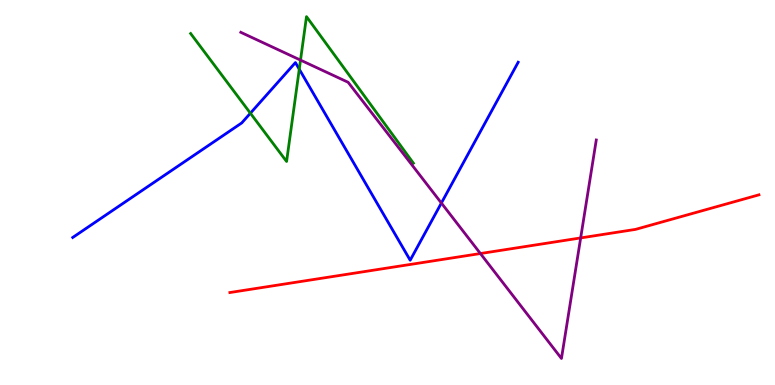[{'lines': ['blue', 'red'], 'intersections': []}, {'lines': ['green', 'red'], 'intersections': []}, {'lines': ['purple', 'red'], 'intersections': [{'x': 6.2, 'y': 3.41}, {'x': 7.49, 'y': 3.82}]}, {'lines': ['blue', 'green'], 'intersections': [{'x': 3.23, 'y': 7.06}, {'x': 3.86, 'y': 8.2}]}, {'lines': ['blue', 'purple'], 'intersections': [{'x': 5.7, 'y': 4.73}]}, {'lines': ['green', 'purple'], 'intersections': [{'x': 3.88, 'y': 8.44}]}]